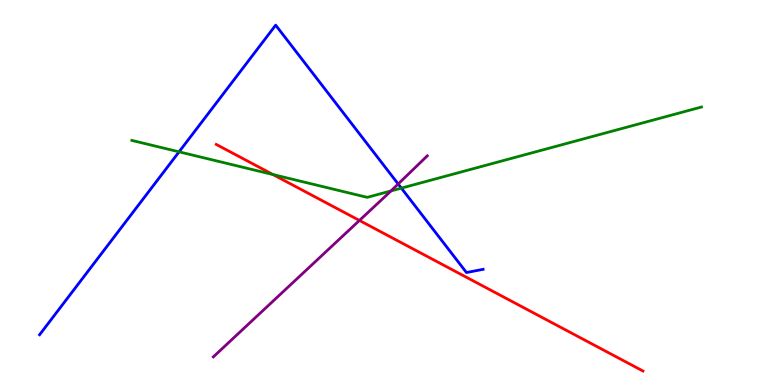[{'lines': ['blue', 'red'], 'intersections': []}, {'lines': ['green', 'red'], 'intersections': [{'x': 3.52, 'y': 5.47}]}, {'lines': ['purple', 'red'], 'intersections': [{'x': 4.64, 'y': 4.27}]}, {'lines': ['blue', 'green'], 'intersections': [{'x': 2.31, 'y': 6.06}, {'x': 5.18, 'y': 5.11}]}, {'lines': ['blue', 'purple'], 'intersections': [{'x': 5.14, 'y': 5.22}]}, {'lines': ['green', 'purple'], 'intersections': [{'x': 5.04, 'y': 5.04}]}]